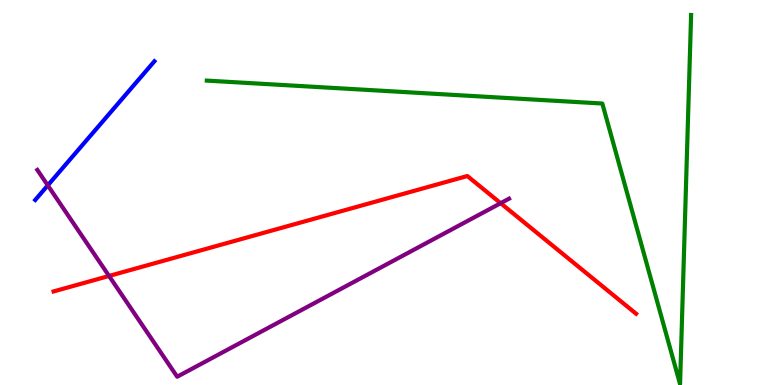[{'lines': ['blue', 'red'], 'intersections': []}, {'lines': ['green', 'red'], 'intersections': []}, {'lines': ['purple', 'red'], 'intersections': [{'x': 1.41, 'y': 2.83}, {'x': 6.46, 'y': 4.72}]}, {'lines': ['blue', 'green'], 'intersections': []}, {'lines': ['blue', 'purple'], 'intersections': [{'x': 0.616, 'y': 5.19}]}, {'lines': ['green', 'purple'], 'intersections': []}]